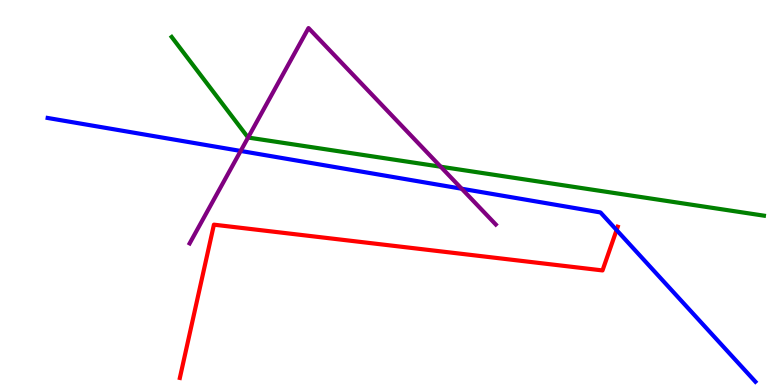[{'lines': ['blue', 'red'], 'intersections': [{'x': 7.96, 'y': 4.02}]}, {'lines': ['green', 'red'], 'intersections': []}, {'lines': ['purple', 'red'], 'intersections': []}, {'lines': ['blue', 'green'], 'intersections': []}, {'lines': ['blue', 'purple'], 'intersections': [{'x': 3.11, 'y': 6.08}, {'x': 5.96, 'y': 5.1}]}, {'lines': ['green', 'purple'], 'intersections': [{'x': 3.2, 'y': 6.43}, {'x': 5.69, 'y': 5.67}]}]